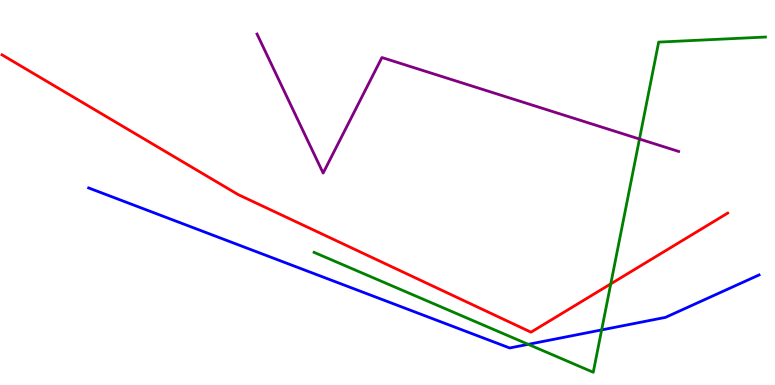[{'lines': ['blue', 'red'], 'intersections': []}, {'lines': ['green', 'red'], 'intersections': [{'x': 7.88, 'y': 2.63}]}, {'lines': ['purple', 'red'], 'intersections': []}, {'lines': ['blue', 'green'], 'intersections': [{'x': 6.82, 'y': 1.06}, {'x': 7.76, 'y': 1.43}]}, {'lines': ['blue', 'purple'], 'intersections': []}, {'lines': ['green', 'purple'], 'intersections': [{'x': 8.25, 'y': 6.39}]}]